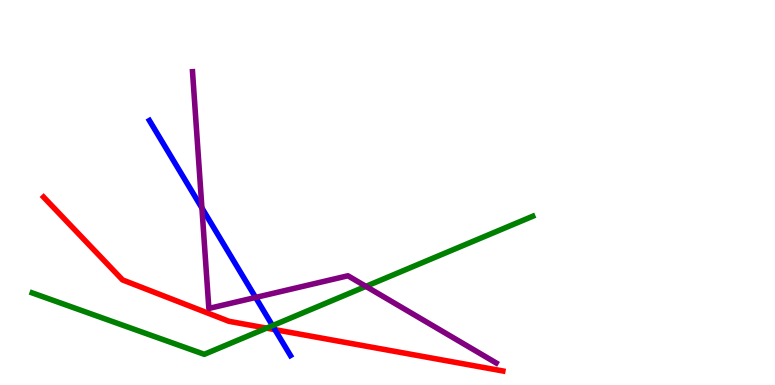[{'lines': ['blue', 'red'], 'intersections': [{'x': 3.55, 'y': 1.44}]}, {'lines': ['green', 'red'], 'intersections': [{'x': 3.44, 'y': 1.48}]}, {'lines': ['purple', 'red'], 'intersections': []}, {'lines': ['blue', 'green'], 'intersections': [{'x': 3.52, 'y': 1.54}]}, {'lines': ['blue', 'purple'], 'intersections': [{'x': 2.61, 'y': 4.6}, {'x': 3.3, 'y': 2.27}]}, {'lines': ['green', 'purple'], 'intersections': [{'x': 4.72, 'y': 2.56}]}]